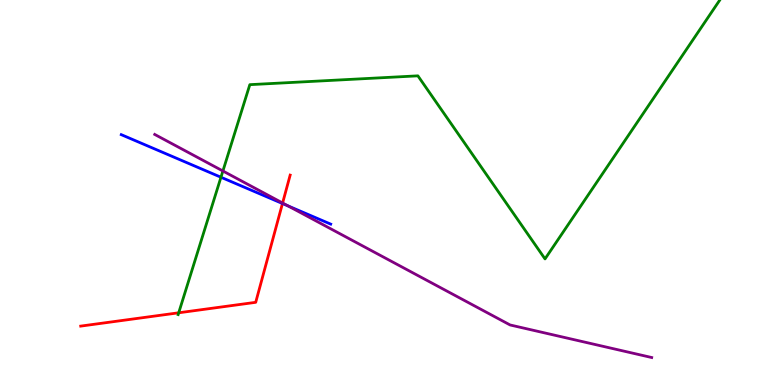[{'lines': ['blue', 'red'], 'intersections': [{'x': 3.64, 'y': 4.71}]}, {'lines': ['green', 'red'], 'intersections': [{'x': 2.31, 'y': 1.88}]}, {'lines': ['purple', 'red'], 'intersections': [{'x': 3.65, 'y': 4.73}]}, {'lines': ['blue', 'green'], 'intersections': [{'x': 2.85, 'y': 5.4}]}, {'lines': ['blue', 'purple'], 'intersections': [{'x': 3.71, 'y': 4.65}]}, {'lines': ['green', 'purple'], 'intersections': [{'x': 2.88, 'y': 5.56}]}]